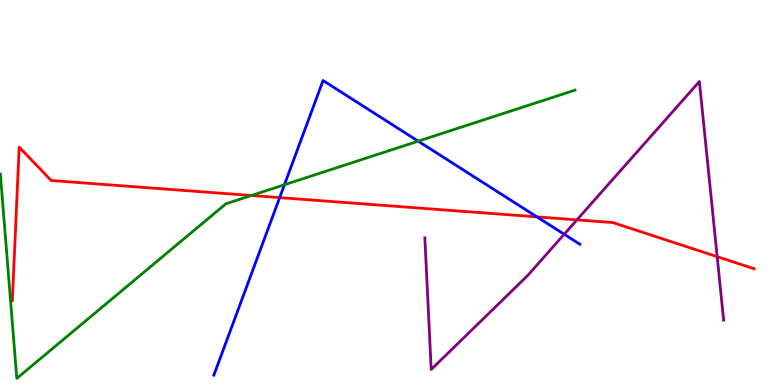[{'lines': ['blue', 'red'], 'intersections': [{'x': 3.61, 'y': 4.87}, {'x': 6.93, 'y': 4.37}]}, {'lines': ['green', 'red'], 'intersections': [{'x': 3.24, 'y': 4.92}]}, {'lines': ['purple', 'red'], 'intersections': [{'x': 7.44, 'y': 4.29}, {'x': 9.25, 'y': 3.33}]}, {'lines': ['blue', 'green'], 'intersections': [{'x': 3.67, 'y': 5.2}, {'x': 5.4, 'y': 6.33}]}, {'lines': ['blue', 'purple'], 'intersections': [{'x': 7.28, 'y': 3.92}]}, {'lines': ['green', 'purple'], 'intersections': []}]